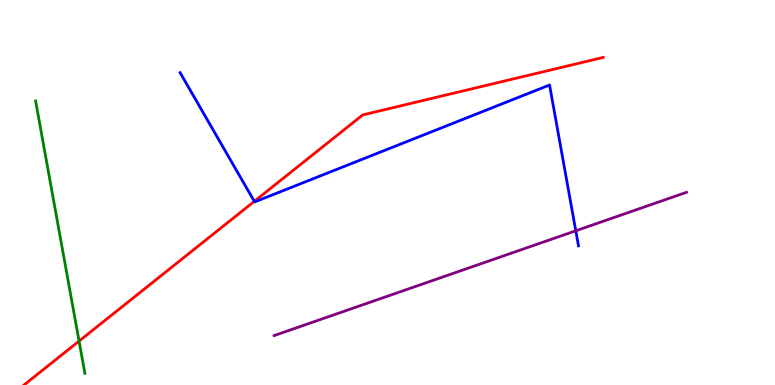[{'lines': ['blue', 'red'], 'intersections': [{'x': 3.28, 'y': 4.77}]}, {'lines': ['green', 'red'], 'intersections': [{'x': 1.02, 'y': 1.14}]}, {'lines': ['purple', 'red'], 'intersections': []}, {'lines': ['blue', 'green'], 'intersections': []}, {'lines': ['blue', 'purple'], 'intersections': [{'x': 7.43, 'y': 4.01}]}, {'lines': ['green', 'purple'], 'intersections': []}]